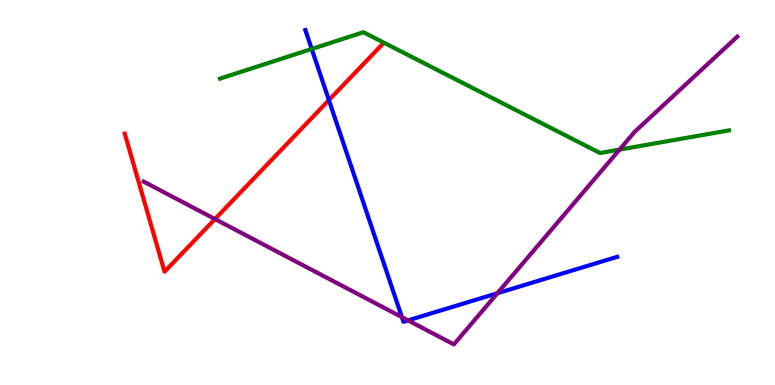[{'lines': ['blue', 'red'], 'intersections': [{'x': 4.24, 'y': 7.4}]}, {'lines': ['green', 'red'], 'intersections': []}, {'lines': ['purple', 'red'], 'intersections': [{'x': 2.77, 'y': 4.31}]}, {'lines': ['blue', 'green'], 'intersections': [{'x': 4.02, 'y': 8.73}]}, {'lines': ['blue', 'purple'], 'intersections': [{'x': 5.19, 'y': 1.76}, {'x': 5.27, 'y': 1.68}, {'x': 6.42, 'y': 2.38}]}, {'lines': ['green', 'purple'], 'intersections': [{'x': 7.99, 'y': 6.11}]}]